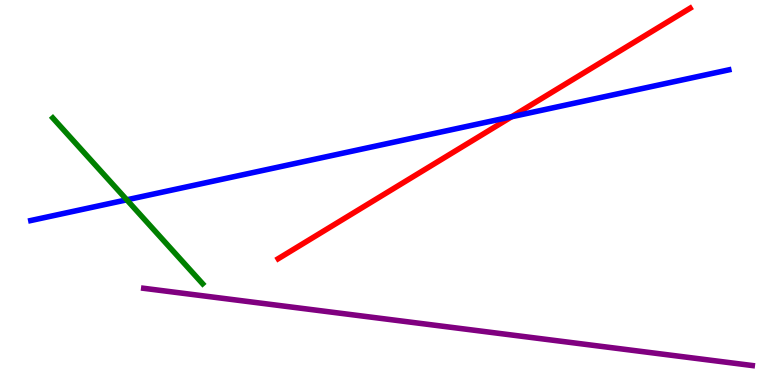[{'lines': ['blue', 'red'], 'intersections': [{'x': 6.6, 'y': 6.97}]}, {'lines': ['green', 'red'], 'intersections': []}, {'lines': ['purple', 'red'], 'intersections': []}, {'lines': ['blue', 'green'], 'intersections': [{'x': 1.64, 'y': 4.81}]}, {'lines': ['blue', 'purple'], 'intersections': []}, {'lines': ['green', 'purple'], 'intersections': []}]